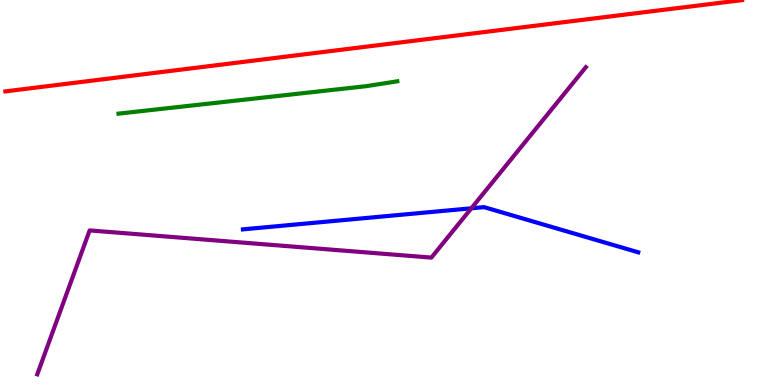[{'lines': ['blue', 'red'], 'intersections': []}, {'lines': ['green', 'red'], 'intersections': []}, {'lines': ['purple', 'red'], 'intersections': []}, {'lines': ['blue', 'green'], 'intersections': []}, {'lines': ['blue', 'purple'], 'intersections': [{'x': 6.08, 'y': 4.59}]}, {'lines': ['green', 'purple'], 'intersections': []}]